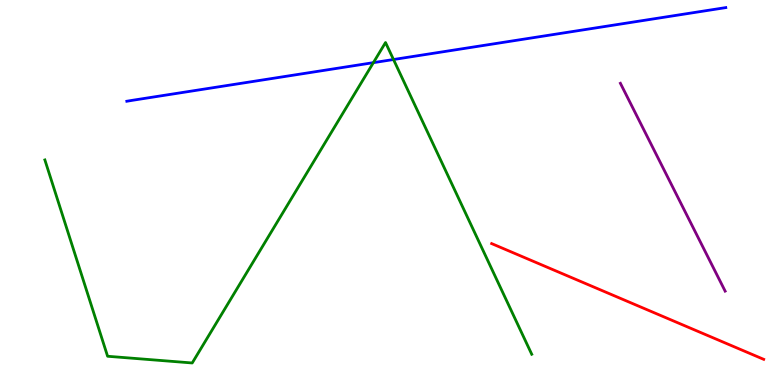[{'lines': ['blue', 'red'], 'intersections': []}, {'lines': ['green', 'red'], 'intersections': []}, {'lines': ['purple', 'red'], 'intersections': []}, {'lines': ['blue', 'green'], 'intersections': [{'x': 4.82, 'y': 8.37}, {'x': 5.08, 'y': 8.45}]}, {'lines': ['blue', 'purple'], 'intersections': []}, {'lines': ['green', 'purple'], 'intersections': []}]